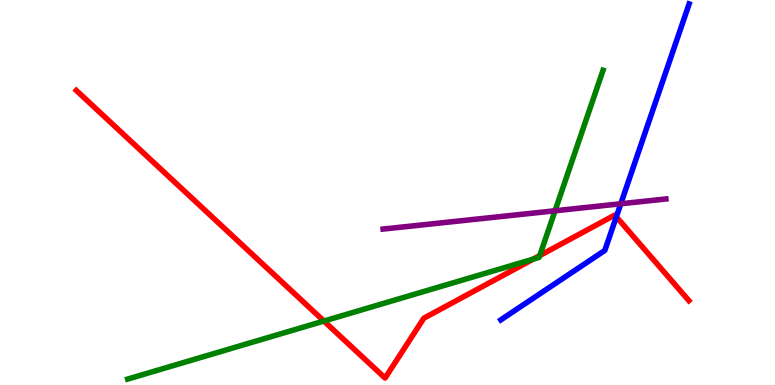[{'lines': ['blue', 'red'], 'intersections': [{'x': 7.95, 'y': 4.37}]}, {'lines': ['green', 'red'], 'intersections': [{'x': 4.18, 'y': 1.66}, {'x': 6.88, 'y': 3.27}, {'x': 6.96, 'y': 3.36}]}, {'lines': ['purple', 'red'], 'intersections': []}, {'lines': ['blue', 'green'], 'intersections': []}, {'lines': ['blue', 'purple'], 'intersections': [{'x': 8.01, 'y': 4.71}]}, {'lines': ['green', 'purple'], 'intersections': [{'x': 7.16, 'y': 4.53}]}]